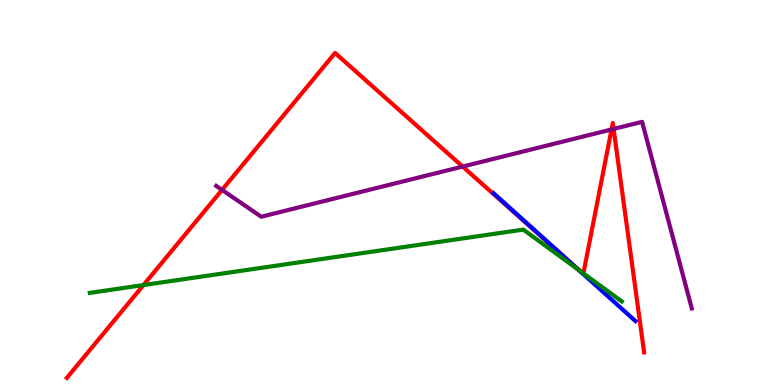[{'lines': ['blue', 'red'], 'intersections': [{'x': 7.42, 'y': 3.08}]}, {'lines': ['green', 'red'], 'intersections': [{'x': 1.85, 'y': 2.6}, {'x': 7.47, 'y': 2.98}, {'x': 7.53, 'y': 2.9}]}, {'lines': ['purple', 'red'], 'intersections': [{'x': 2.86, 'y': 5.07}, {'x': 5.97, 'y': 5.67}, {'x': 7.89, 'y': 6.64}, {'x': 7.92, 'y': 6.65}]}, {'lines': ['blue', 'green'], 'intersections': [{'x': 7.47, 'y': 2.98}]}, {'lines': ['blue', 'purple'], 'intersections': []}, {'lines': ['green', 'purple'], 'intersections': []}]